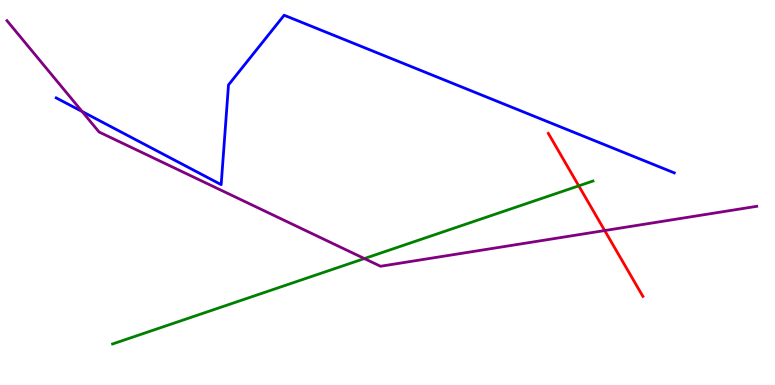[{'lines': ['blue', 'red'], 'intersections': []}, {'lines': ['green', 'red'], 'intersections': [{'x': 7.47, 'y': 5.17}]}, {'lines': ['purple', 'red'], 'intersections': [{'x': 7.8, 'y': 4.01}]}, {'lines': ['blue', 'green'], 'intersections': []}, {'lines': ['blue', 'purple'], 'intersections': [{'x': 1.06, 'y': 7.1}]}, {'lines': ['green', 'purple'], 'intersections': [{'x': 4.7, 'y': 3.28}]}]